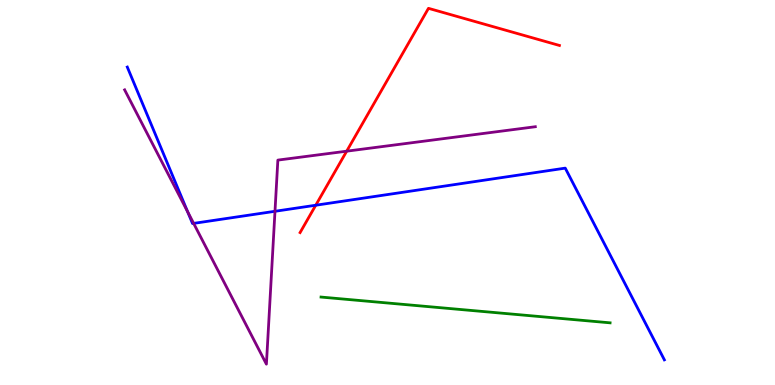[{'lines': ['blue', 'red'], 'intersections': [{'x': 4.07, 'y': 4.67}]}, {'lines': ['green', 'red'], 'intersections': []}, {'lines': ['purple', 'red'], 'intersections': [{'x': 4.47, 'y': 6.07}]}, {'lines': ['blue', 'green'], 'intersections': []}, {'lines': ['blue', 'purple'], 'intersections': [{'x': 2.42, 'y': 4.5}, {'x': 2.5, 'y': 4.2}, {'x': 3.55, 'y': 4.51}]}, {'lines': ['green', 'purple'], 'intersections': []}]